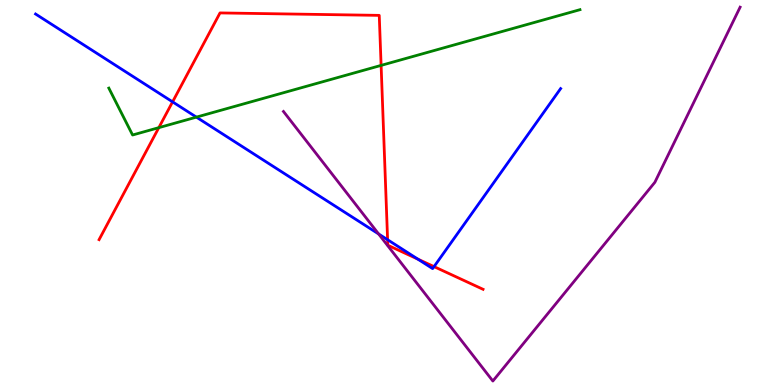[{'lines': ['blue', 'red'], 'intersections': [{'x': 2.23, 'y': 7.35}, {'x': 5.0, 'y': 3.77}, {'x': 5.39, 'y': 3.27}, {'x': 5.6, 'y': 3.07}]}, {'lines': ['green', 'red'], 'intersections': [{'x': 2.05, 'y': 6.68}, {'x': 4.92, 'y': 8.3}]}, {'lines': ['purple', 'red'], 'intersections': []}, {'lines': ['blue', 'green'], 'intersections': [{'x': 2.53, 'y': 6.96}]}, {'lines': ['blue', 'purple'], 'intersections': [{'x': 4.89, 'y': 3.92}]}, {'lines': ['green', 'purple'], 'intersections': []}]